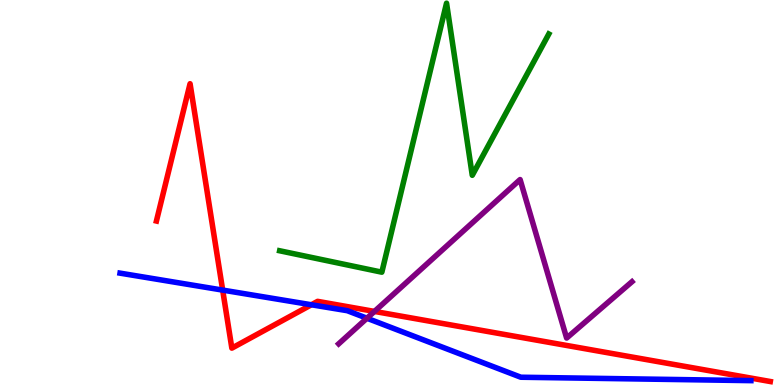[{'lines': ['blue', 'red'], 'intersections': [{'x': 2.87, 'y': 2.46}, {'x': 4.02, 'y': 2.08}]}, {'lines': ['green', 'red'], 'intersections': []}, {'lines': ['purple', 'red'], 'intersections': [{'x': 4.83, 'y': 1.91}]}, {'lines': ['blue', 'green'], 'intersections': []}, {'lines': ['blue', 'purple'], 'intersections': [{'x': 4.73, 'y': 1.73}]}, {'lines': ['green', 'purple'], 'intersections': []}]